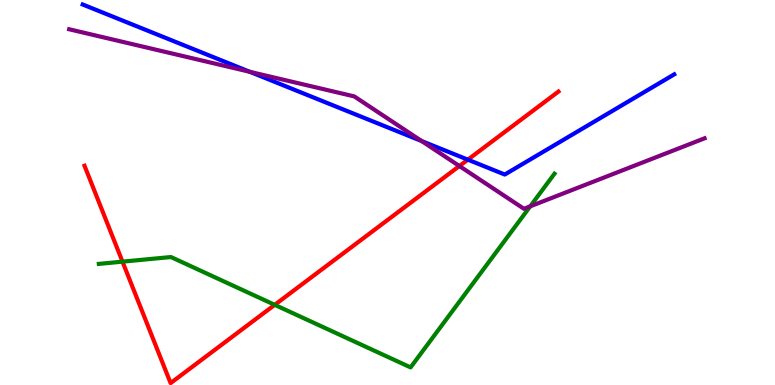[{'lines': ['blue', 'red'], 'intersections': [{'x': 6.04, 'y': 5.85}]}, {'lines': ['green', 'red'], 'intersections': [{'x': 1.58, 'y': 3.2}, {'x': 3.54, 'y': 2.08}]}, {'lines': ['purple', 'red'], 'intersections': [{'x': 5.93, 'y': 5.69}]}, {'lines': ['blue', 'green'], 'intersections': []}, {'lines': ['blue', 'purple'], 'intersections': [{'x': 3.22, 'y': 8.14}, {'x': 5.44, 'y': 6.34}]}, {'lines': ['green', 'purple'], 'intersections': [{'x': 6.84, 'y': 4.64}]}]